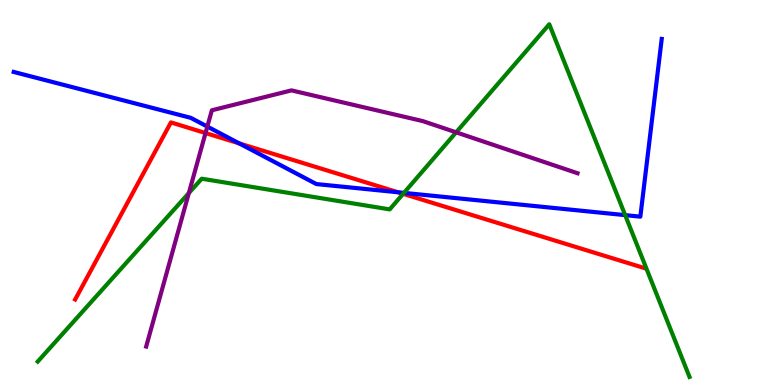[{'lines': ['blue', 'red'], 'intersections': [{'x': 3.09, 'y': 6.27}, {'x': 5.14, 'y': 5.01}]}, {'lines': ['green', 'red'], 'intersections': [{'x': 5.2, 'y': 4.97}]}, {'lines': ['purple', 'red'], 'intersections': [{'x': 2.65, 'y': 6.54}]}, {'lines': ['blue', 'green'], 'intersections': [{'x': 5.21, 'y': 4.99}, {'x': 8.07, 'y': 4.41}]}, {'lines': ['blue', 'purple'], 'intersections': [{'x': 2.68, 'y': 6.71}]}, {'lines': ['green', 'purple'], 'intersections': [{'x': 2.44, 'y': 4.99}, {'x': 5.89, 'y': 6.56}]}]